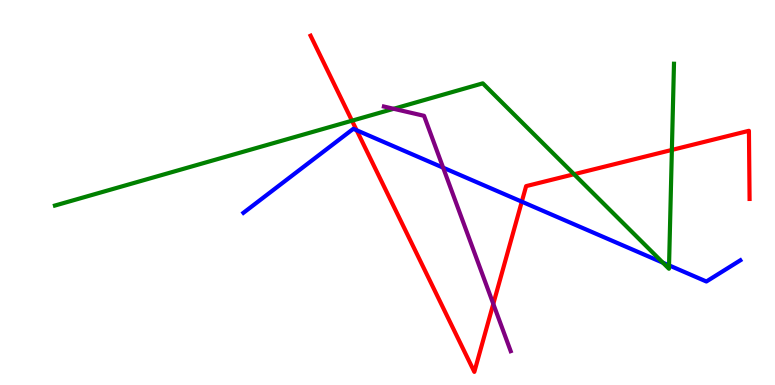[{'lines': ['blue', 'red'], 'intersections': [{'x': 4.6, 'y': 6.62}, {'x': 6.73, 'y': 4.76}]}, {'lines': ['green', 'red'], 'intersections': [{'x': 4.54, 'y': 6.86}, {'x': 7.41, 'y': 5.47}, {'x': 8.67, 'y': 6.11}]}, {'lines': ['purple', 'red'], 'intersections': [{'x': 6.37, 'y': 2.11}]}, {'lines': ['blue', 'green'], 'intersections': [{'x': 8.55, 'y': 3.18}, {'x': 8.63, 'y': 3.11}]}, {'lines': ['blue', 'purple'], 'intersections': [{'x': 5.72, 'y': 5.65}]}, {'lines': ['green', 'purple'], 'intersections': [{'x': 5.08, 'y': 7.17}]}]